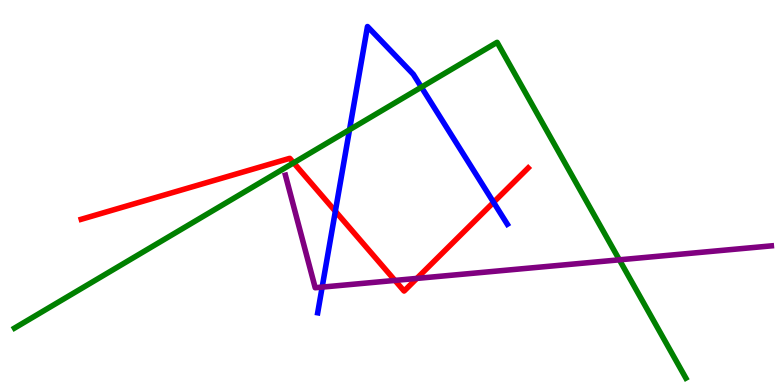[{'lines': ['blue', 'red'], 'intersections': [{'x': 4.33, 'y': 4.51}, {'x': 6.37, 'y': 4.75}]}, {'lines': ['green', 'red'], 'intersections': [{'x': 3.79, 'y': 5.77}]}, {'lines': ['purple', 'red'], 'intersections': [{'x': 5.1, 'y': 2.72}, {'x': 5.38, 'y': 2.77}]}, {'lines': ['blue', 'green'], 'intersections': [{'x': 4.51, 'y': 6.63}, {'x': 5.44, 'y': 7.74}]}, {'lines': ['blue', 'purple'], 'intersections': [{'x': 4.16, 'y': 2.54}]}, {'lines': ['green', 'purple'], 'intersections': [{'x': 7.99, 'y': 3.25}]}]